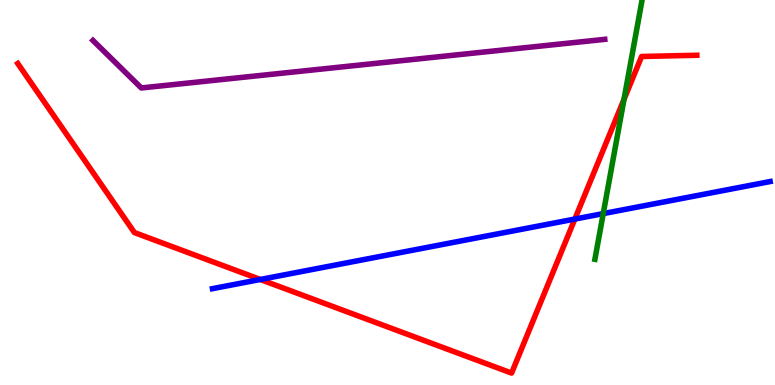[{'lines': ['blue', 'red'], 'intersections': [{'x': 3.36, 'y': 2.74}, {'x': 7.42, 'y': 4.31}]}, {'lines': ['green', 'red'], 'intersections': [{'x': 8.05, 'y': 7.42}]}, {'lines': ['purple', 'red'], 'intersections': []}, {'lines': ['blue', 'green'], 'intersections': [{'x': 7.78, 'y': 4.45}]}, {'lines': ['blue', 'purple'], 'intersections': []}, {'lines': ['green', 'purple'], 'intersections': []}]